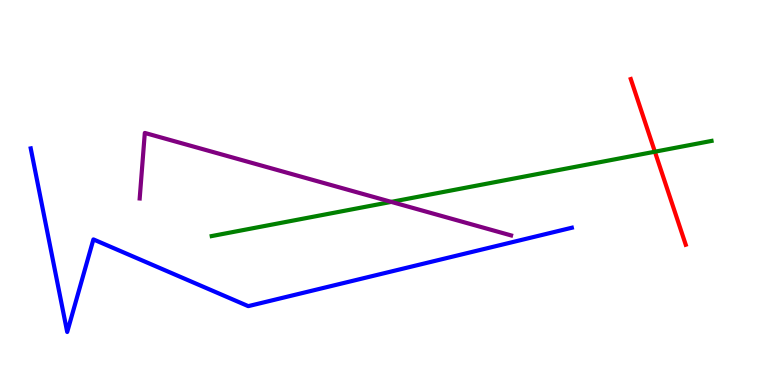[{'lines': ['blue', 'red'], 'intersections': []}, {'lines': ['green', 'red'], 'intersections': [{'x': 8.45, 'y': 6.06}]}, {'lines': ['purple', 'red'], 'intersections': []}, {'lines': ['blue', 'green'], 'intersections': []}, {'lines': ['blue', 'purple'], 'intersections': []}, {'lines': ['green', 'purple'], 'intersections': [{'x': 5.05, 'y': 4.76}]}]